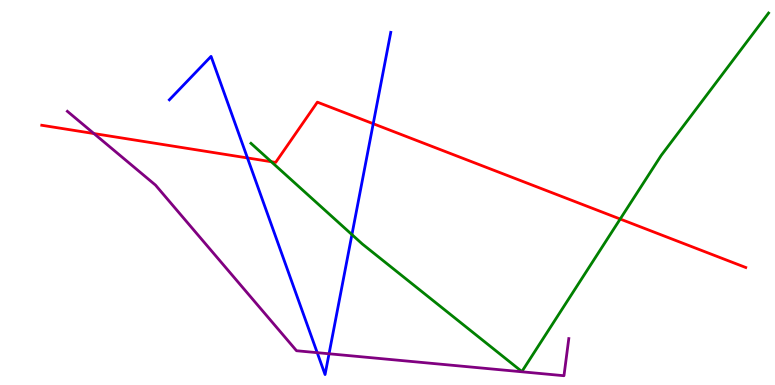[{'lines': ['blue', 'red'], 'intersections': [{'x': 3.19, 'y': 5.9}, {'x': 4.82, 'y': 6.79}]}, {'lines': ['green', 'red'], 'intersections': [{'x': 3.5, 'y': 5.8}, {'x': 8.0, 'y': 4.31}]}, {'lines': ['purple', 'red'], 'intersections': [{'x': 1.21, 'y': 6.53}]}, {'lines': ['blue', 'green'], 'intersections': [{'x': 4.54, 'y': 3.91}]}, {'lines': ['blue', 'purple'], 'intersections': [{'x': 4.09, 'y': 0.84}, {'x': 4.25, 'y': 0.811}]}, {'lines': ['green', 'purple'], 'intersections': []}]